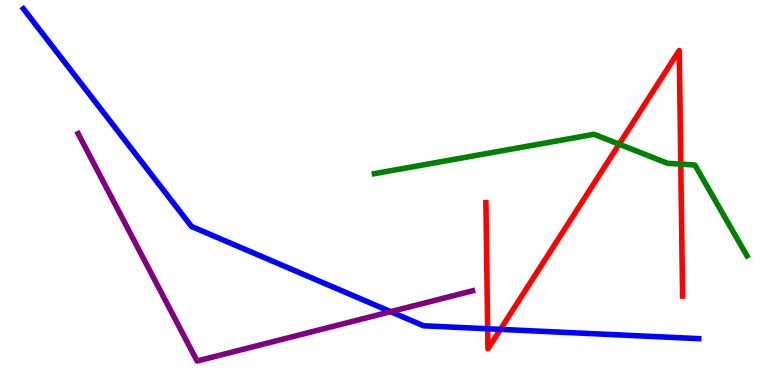[{'lines': ['blue', 'red'], 'intersections': [{'x': 6.29, 'y': 1.46}, {'x': 6.46, 'y': 1.45}]}, {'lines': ['green', 'red'], 'intersections': [{'x': 7.99, 'y': 6.25}, {'x': 8.78, 'y': 5.74}]}, {'lines': ['purple', 'red'], 'intersections': []}, {'lines': ['blue', 'green'], 'intersections': []}, {'lines': ['blue', 'purple'], 'intersections': [{'x': 5.04, 'y': 1.9}]}, {'lines': ['green', 'purple'], 'intersections': []}]